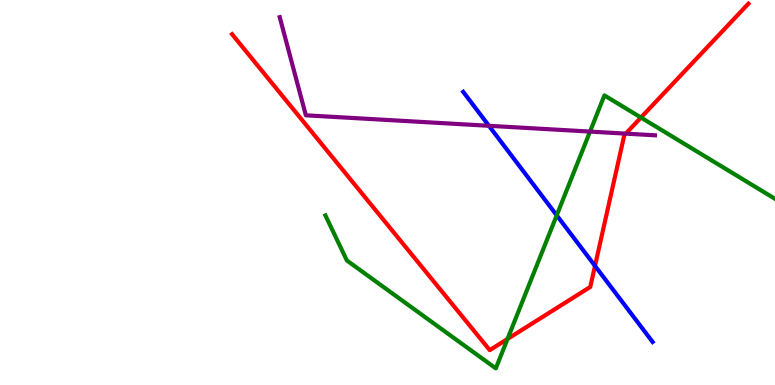[{'lines': ['blue', 'red'], 'intersections': [{'x': 7.68, 'y': 3.09}]}, {'lines': ['green', 'red'], 'intersections': [{'x': 6.55, 'y': 1.2}, {'x': 8.27, 'y': 6.95}]}, {'lines': ['purple', 'red'], 'intersections': [{'x': 8.07, 'y': 6.53}]}, {'lines': ['blue', 'green'], 'intersections': [{'x': 7.18, 'y': 4.41}]}, {'lines': ['blue', 'purple'], 'intersections': [{'x': 6.31, 'y': 6.73}]}, {'lines': ['green', 'purple'], 'intersections': [{'x': 7.61, 'y': 6.58}]}]